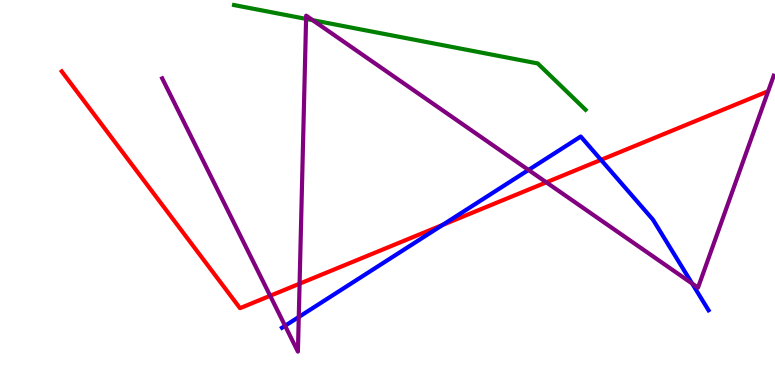[{'lines': ['blue', 'red'], 'intersections': [{'x': 5.71, 'y': 4.16}, {'x': 7.75, 'y': 5.85}]}, {'lines': ['green', 'red'], 'intersections': []}, {'lines': ['purple', 'red'], 'intersections': [{'x': 3.49, 'y': 2.32}, {'x': 3.87, 'y': 2.63}, {'x': 7.05, 'y': 5.26}]}, {'lines': ['blue', 'green'], 'intersections': []}, {'lines': ['blue', 'purple'], 'intersections': [{'x': 3.68, 'y': 1.54}, {'x': 3.86, 'y': 1.77}, {'x': 6.82, 'y': 5.59}, {'x': 8.93, 'y': 2.63}]}, {'lines': ['green', 'purple'], 'intersections': [{'x': 3.95, 'y': 9.51}, {'x': 4.03, 'y': 9.48}]}]